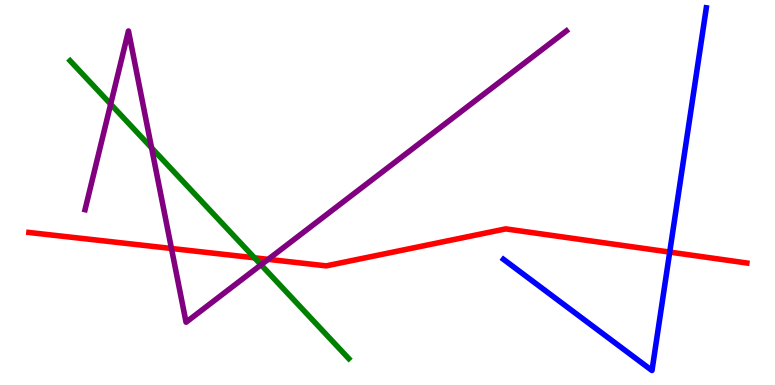[{'lines': ['blue', 'red'], 'intersections': [{'x': 8.64, 'y': 3.45}]}, {'lines': ['green', 'red'], 'intersections': [{'x': 3.28, 'y': 3.3}]}, {'lines': ['purple', 'red'], 'intersections': [{'x': 2.21, 'y': 3.55}, {'x': 3.46, 'y': 3.26}]}, {'lines': ['blue', 'green'], 'intersections': []}, {'lines': ['blue', 'purple'], 'intersections': []}, {'lines': ['green', 'purple'], 'intersections': [{'x': 1.43, 'y': 7.3}, {'x': 1.96, 'y': 6.16}, {'x': 3.37, 'y': 3.12}]}]